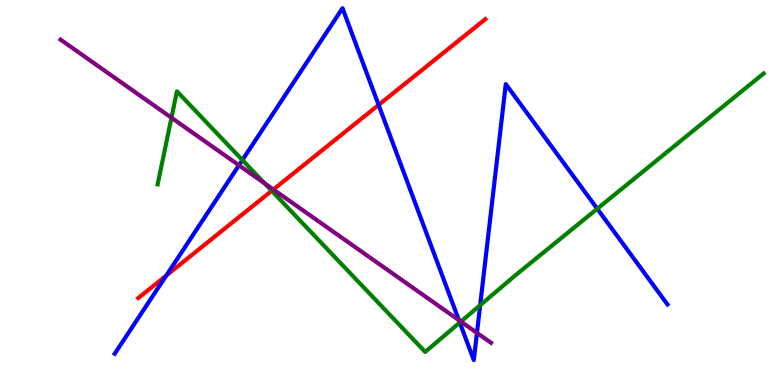[{'lines': ['blue', 'red'], 'intersections': [{'x': 2.15, 'y': 2.84}, {'x': 4.89, 'y': 7.27}]}, {'lines': ['green', 'red'], 'intersections': [{'x': 3.51, 'y': 5.04}]}, {'lines': ['purple', 'red'], 'intersections': [{'x': 3.53, 'y': 5.08}]}, {'lines': ['blue', 'green'], 'intersections': [{'x': 3.13, 'y': 5.84}, {'x': 5.93, 'y': 1.62}, {'x': 6.2, 'y': 2.07}, {'x': 7.71, 'y': 4.58}]}, {'lines': ['blue', 'purple'], 'intersections': [{'x': 3.08, 'y': 5.71}, {'x': 5.92, 'y': 1.68}, {'x': 6.15, 'y': 1.35}]}, {'lines': ['green', 'purple'], 'intersections': [{'x': 2.21, 'y': 6.94}, {'x': 3.41, 'y': 5.24}, {'x': 5.95, 'y': 1.65}]}]